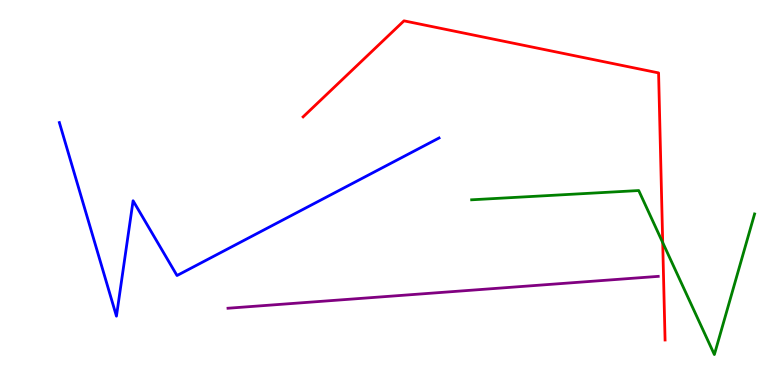[{'lines': ['blue', 'red'], 'intersections': []}, {'lines': ['green', 'red'], 'intersections': [{'x': 8.55, 'y': 3.7}]}, {'lines': ['purple', 'red'], 'intersections': []}, {'lines': ['blue', 'green'], 'intersections': []}, {'lines': ['blue', 'purple'], 'intersections': []}, {'lines': ['green', 'purple'], 'intersections': []}]